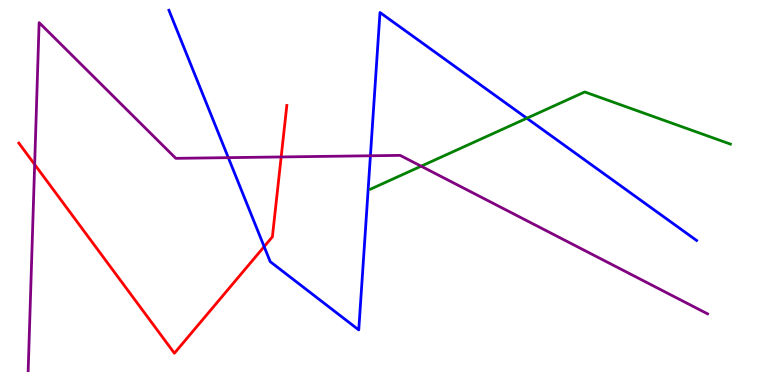[{'lines': ['blue', 'red'], 'intersections': [{'x': 3.41, 'y': 3.59}]}, {'lines': ['green', 'red'], 'intersections': []}, {'lines': ['purple', 'red'], 'intersections': [{'x': 0.447, 'y': 5.73}, {'x': 3.63, 'y': 5.92}]}, {'lines': ['blue', 'green'], 'intersections': [{'x': 6.8, 'y': 6.93}]}, {'lines': ['blue', 'purple'], 'intersections': [{'x': 2.95, 'y': 5.91}, {'x': 4.78, 'y': 5.95}]}, {'lines': ['green', 'purple'], 'intersections': [{'x': 5.43, 'y': 5.68}]}]